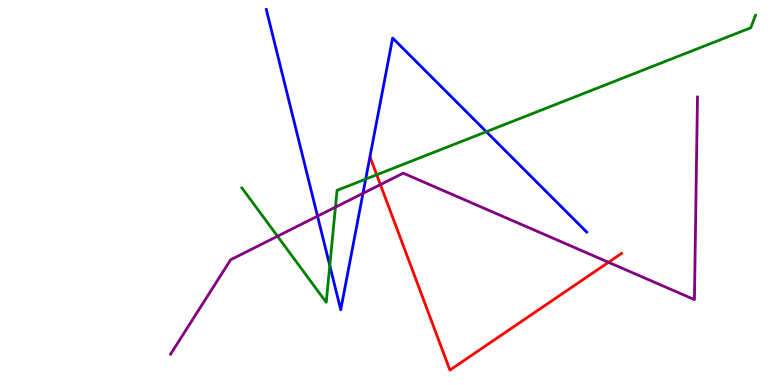[{'lines': ['blue', 'red'], 'intersections': []}, {'lines': ['green', 'red'], 'intersections': [{'x': 4.86, 'y': 5.46}]}, {'lines': ['purple', 'red'], 'intersections': [{'x': 4.91, 'y': 5.21}, {'x': 7.85, 'y': 3.19}]}, {'lines': ['blue', 'green'], 'intersections': [{'x': 4.26, 'y': 3.1}, {'x': 4.72, 'y': 5.35}, {'x': 6.27, 'y': 6.58}]}, {'lines': ['blue', 'purple'], 'intersections': [{'x': 4.1, 'y': 4.39}, {'x': 4.68, 'y': 4.98}]}, {'lines': ['green', 'purple'], 'intersections': [{'x': 3.58, 'y': 3.86}, {'x': 4.33, 'y': 4.62}]}]